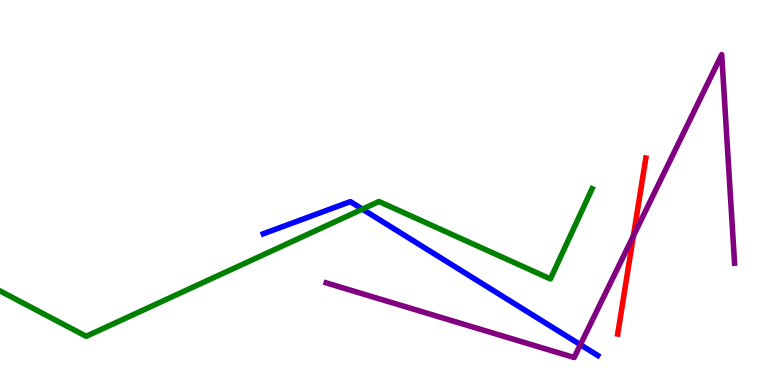[{'lines': ['blue', 'red'], 'intersections': []}, {'lines': ['green', 'red'], 'intersections': []}, {'lines': ['purple', 'red'], 'intersections': [{'x': 8.17, 'y': 3.87}]}, {'lines': ['blue', 'green'], 'intersections': [{'x': 4.68, 'y': 4.57}]}, {'lines': ['blue', 'purple'], 'intersections': [{'x': 7.49, 'y': 1.05}]}, {'lines': ['green', 'purple'], 'intersections': []}]